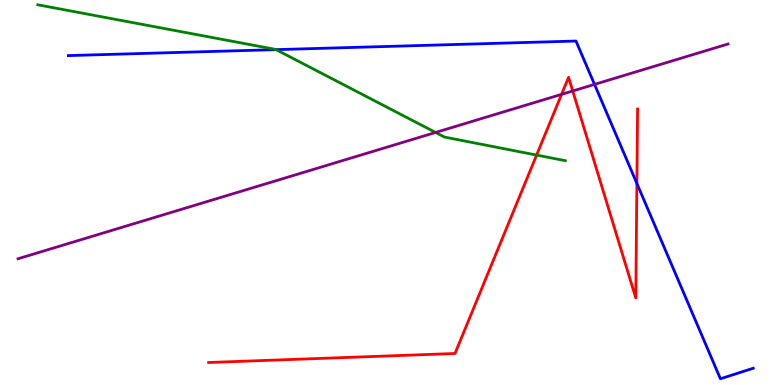[{'lines': ['blue', 'red'], 'intersections': [{'x': 8.22, 'y': 5.23}]}, {'lines': ['green', 'red'], 'intersections': [{'x': 6.92, 'y': 5.97}]}, {'lines': ['purple', 'red'], 'intersections': [{'x': 7.25, 'y': 7.55}, {'x': 7.39, 'y': 7.64}]}, {'lines': ['blue', 'green'], 'intersections': [{'x': 3.56, 'y': 8.71}]}, {'lines': ['blue', 'purple'], 'intersections': [{'x': 7.67, 'y': 7.81}]}, {'lines': ['green', 'purple'], 'intersections': [{'x': 5.62, 'y': 6.56}]}]